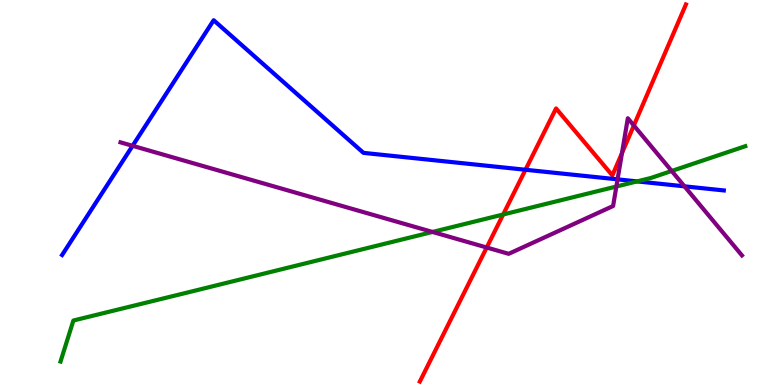[{'lines': ['blue', 'red'], 'intersections': [{'x': 6.78, 'y': 5.59}]}, {'lines': ['green', 'red'], 'intersections': [{'x': 6.49, 'y': 4.43}]}, {'lines': ['purple', 'red'], 'intersections': [{'x': 6.28, 'y': 3.57}, {'x': 8.03, 'y': 6.02}, {'x': 8.18, 'y': 6.74}]}, {'lines': ['blue', 'green'], 'intersections': [{'x': 8.22, 'y': 5.29}]}, {'lines': ['blue', 'purple'], 'intersections': [{'x': 1.71, 'y': 6.21}, {'x': 7.97, 'y': 5.34}, {'x': 8.83, 'y': 5.16}]}, {'lines': ['green', 'purple'], 'intersections': [{'x': 5.58, 'y': 3.98}, {'x': 7.95, 'y': 5.16}, {'x': 8.67, 'y': 5.56}]}]